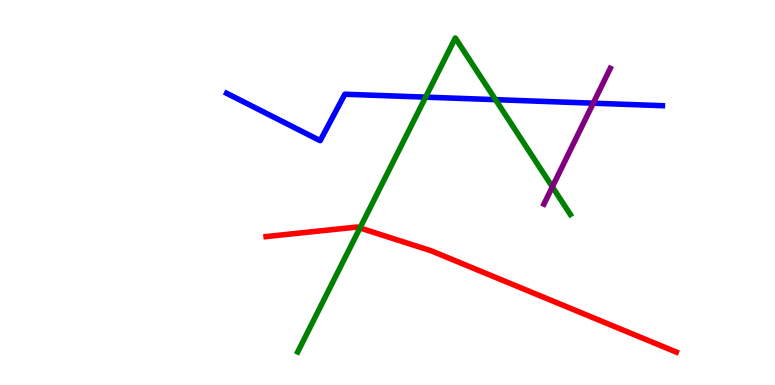[{'lines': ['blue', 'red'], 'intersections': []}, {'lines': ['green', 'red'], 'intersections': [{'x': 4.64, 'y': 4.08}]}, {'lines': ['purple', 'red'], 'intersections': []}, {'lines': ['blue', 'green'], 'intersections': [{'x': 5.49, 'y': 7.48}, {'x': 6.39, 'y': 7.41}]}, {'lines': ['blue', 'purple'], 'intersections': [{'x': 7.65, 'y': 7.32}]}, {'lines': ['green', 'purple'], 'intersections': [{'x': 7.13, 'y': 5.15}]}]